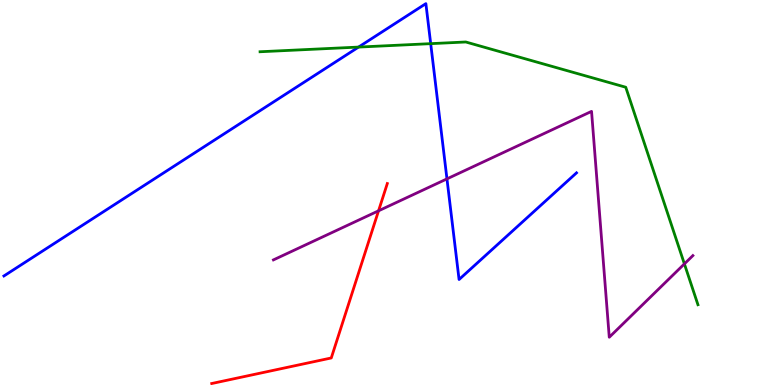[{'lines': ['blue', 'red'], 'intersections': []}, {'lines': ['green', 'red'], 'intersections': []}, {'lines': ['purple', 'red'], 'intersections': [{'x': 4.88, 'y': 4.52}]}, {'lines': ['blue', 'green'], 'intersections': [{'x': 4.63, 'y': 8.78}, {'x': 5.56, 'y': 8.87}]}, {'lines': ['blue', 'purple'], 'intersections': [{'x': 5.77, 'y': 5.35}]}, {'lines': ['green', 'purple'], 'intersections': [{'x': 8.83, 'y': 3.15}]}]